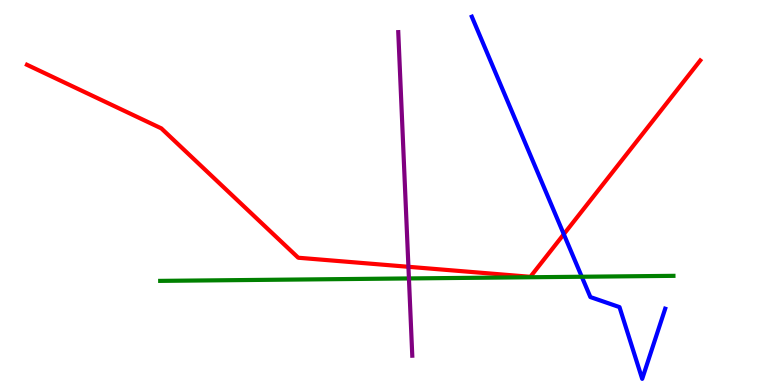[{'lines': ['blue', 'red'], 'intersections': [{'x': 7.27, 'y': 3.92}]}, {'lines': ['green', 'red'], 'intersections': []}, {'lines': ['purple', 'red'], 'intersections': [{'x': 5.27, 'y': 3.07}]}, {'lines': ['blue', 'green'], 'intersections': [{'x': 7.51, 'y': 2.81}]}, {'lines': ['blue', 'purple'], 'intersections': []}, {'lines': ['green', 'purple'], 'intersections': [{'x': 5.28, 'y': 2.77}]}]